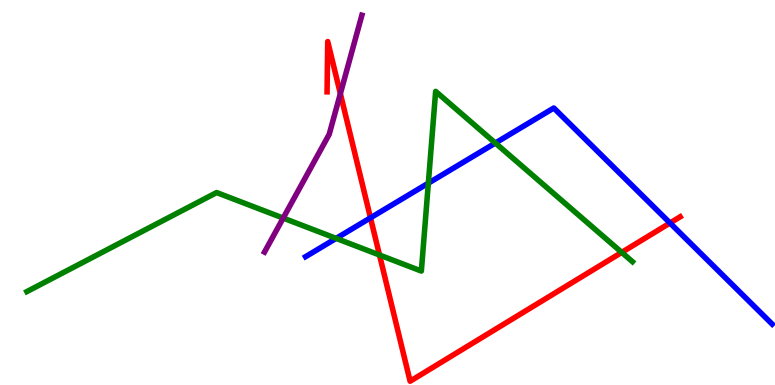[{'lines': ['blue', 'red'], 'intersections': [{'x': 4.78, 'y': 4.34}, {'x': 8.65, 'y': 4.21}]}, {'lines': ['green', 'red'], 'intersections': [{'x': 4.9, 'y': 3.38}, {'x': 8.02, 'y': 3.44}]}, {'lines': ['purple', 'red'], 'intersections': [{'x': 4.39, 'y': 7.57}]}, {'lines': ['blue', 'green'], 'intersections': [{'x': 4.34, 'y': 3.81}, {'x': 5.53, 'y': 5.24}, {'x': 6.39, 'y': 6.28}]}, {'lines': ['blue', 'purple'], 'intersections': []}, {'lines': ['green', 'purple'], 'intersections': [{'x': 3.65, 'y': 4.34}]}]